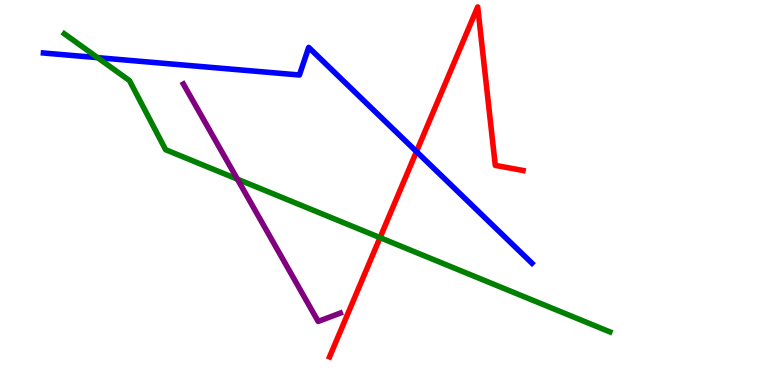[{'lines': ['blue', 'red'], 'intersections': [{'x': 5.37, 'y': 6.06}]}, {'lines': ['green', 'red'], 'intersections': [{'x': 4.9, 'y': 3.83}]}, {'lines': ['purple', 'red'], 'intersections': []}, {'lines': ['blue', 'green'], 'intersections': [{'x': 1.26, 'y': 8.5}]}, {'lines': ['blue', 'purple'], 'intersections': []}, {'lines': ['green', 'purple'], 'intersections': [{'x': 3.06, 'y': 5.35}]}]